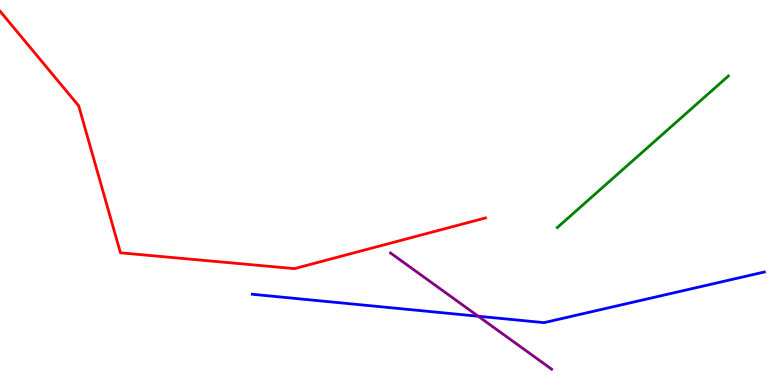[{'lines': ['blue', 'red'], 'intersections': []}, {'lines': ['green', 'red'], 'intersections': []}, {'lines': ['purple', 'red'], 'intersections': []}, {'lines': ['blue', 'green'], 'intersections': []}, {'lines': ['blue', 'purple'], 'intersections': [{'x': 6.17, 'y': 1.79}]}, {'lines': ['green', 'purple'], 'intersections': []}]